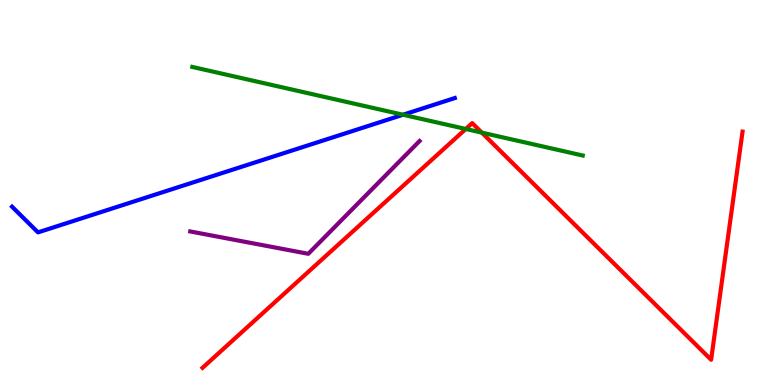[{'lines': ['blue', 'red'], 'intersections': []}, {'lines': ['green', 'red'], 'intersections': [{'x': 6.01, 'y': 6.65}, {'x': 6.22, 'y': 6.56}]}, {'lines': ['purple', 'red'], 'intersections': []}, {'lines': ['blue', 'green'], 'intersections': [{'x': 5.2, 'y': 7.02}]}, {'lines': ['blue', 'purple'], 'intersections': []}, {'lines': ['green', 'purple'], 'intersections': []}]